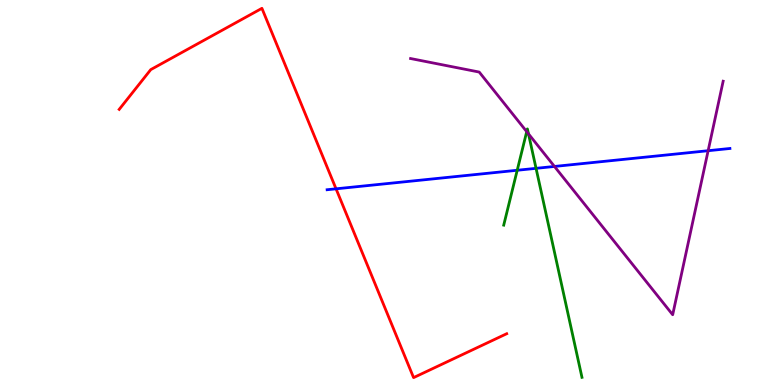[{'lines': ['blue', 'red'], 'intersections': [{'x': 4.34, 'y': 5.1}]}, {'lines': ['green', 'red'], 'intersections': []}, {'lines': ['purple', 'red'], 'intersections': []}, {'lines': ['blue', 'green'], 'intersections': [{'x': 6.67, 'y': 5.58}, {'x': 6.92, 'y': 5.63}]}, {'lines': ['blue', 'purple'], 'intersections': [{'x': 7.15, 'y': 5.68}, {'x': 9.14, 'y': 6.09}]}, {'lines': ['green', 'purple'], 'intersections': [{'x': 6.8, 'y': 6.58}, {'x': 6.82, 'y': 6.52}]}]